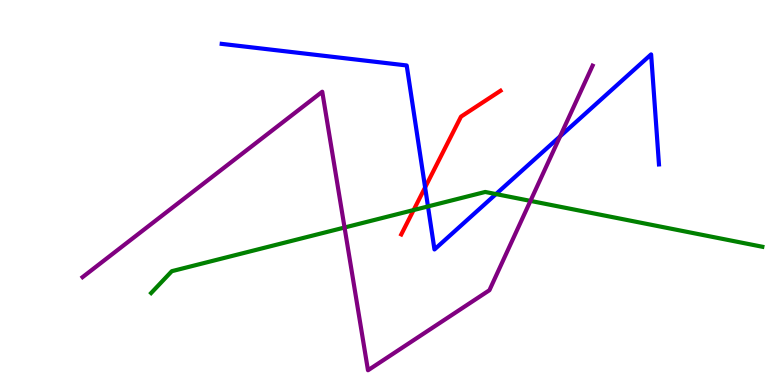[{'lines': ['blue', 'red'], 'intersections': [{'x': 5.49, 'y': 5.13}]}, {'lines': ['green', 'red'], 'intersections': [{'x': 5.34, 'y': 4.54}]}, {'lines': ['purple', 'red'], 'intersections': []}, {'lines': ['blue', 'green'], 'intersections': [{'x': 5.52, 'y': 4.64}, {'x': 6.4, 'y': 4.96}]}, {'lines': ['blue', 'purple'], 'intersections': [{'x': 7.23, 'y': 6.46}]}, {'lines': ['green', 'purple'], 'intersections': [{'x': 4.45, 'y': 4.09}, {'x': 6.84, 'y': 4.78}]}]